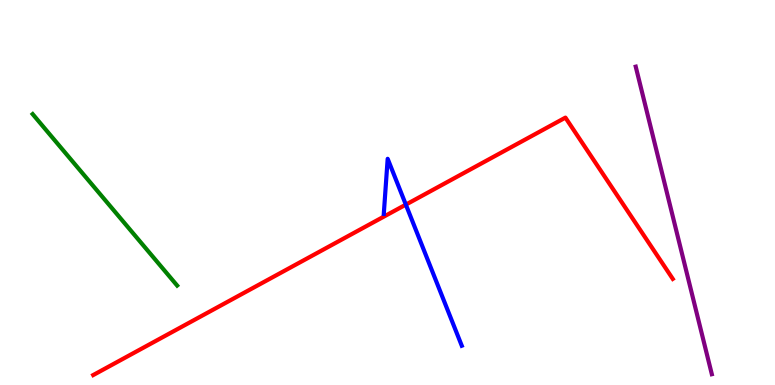[{'lines': ['blue', 'red'], 'intersections': [{'x': 5.24, 'y': 4.69}]}, {'lines': ['green', 'red'], 'intersections': []}, {'lines': ['purple', 'red'], 'intersections': []}, {'lines': ['blue', 'green'], 'intersections': []}, {'lines': ['blue', 'purple'], 'intersections': []}, {'lines': ['green', 'purple'], 'intersections': []}]